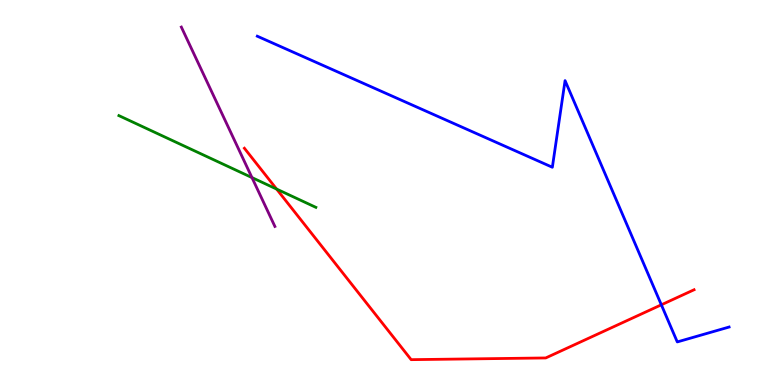[{'lines': ['blue', 'red'], 'intersections': [{'x': 8.53, 'y': 2.08}]}, {'lines': ['green', 'red'], 'intersections': [{'x': 3.57, 'y': 5.09}]}, {'lines': ['purple', 'red'], 'intersections': []}, {'lines': ['blue', 'green'], 'intersections': []}, {'lines': ['blue', 'purple'], 'intersections': []}, {'lines': ['green', 'purple'], 'intersections': [{'x': 3.25, 'y': 5.39}]}]